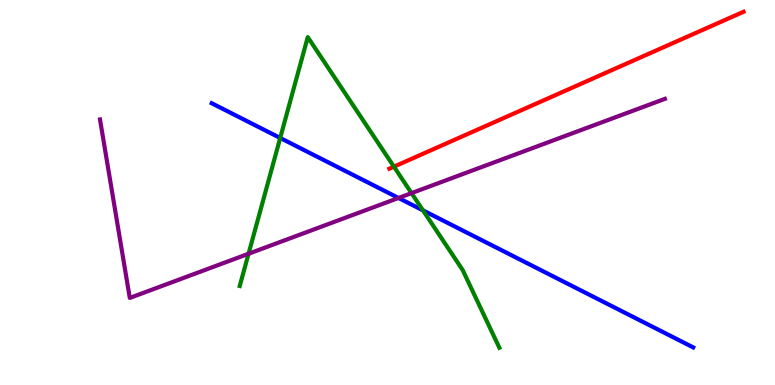[{'lines': ['blue', 'red'], 'intersections': []}, {'lines': ['green', 'red'], 'intersections': [{'x': 5.08, 'y': 5.67}]}, {'lines': ['purple', 'red'], 'intersections': []}, {'lines': ['blue', 'green'], 'intersections': [{'x': 3.62, 'y': 6.42}, {'x': 5.46, 'y': 4.54}]}, {'lines': ['blue', 'purple'], 'intersections': [{'x': 5.14, 'y': 4.86}]}, {'lines': ['green', 'purple'], 'intersections': [{'x': 3.21, 'y': 3.41}, {'x': 5.31, 'y': 4.98}]}]